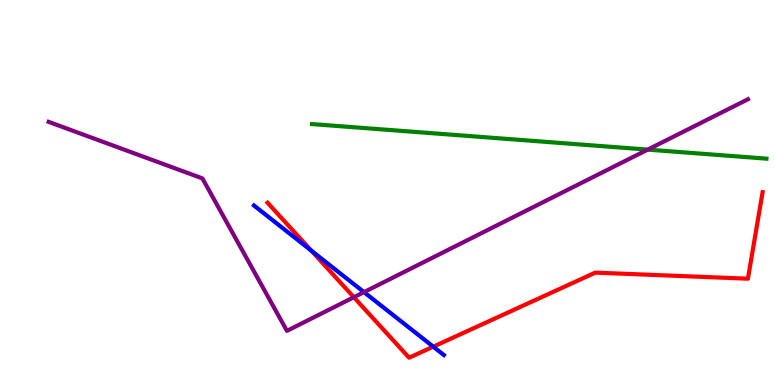[{'lines': ['blue', 'red'], 'intersections': [{'x': 4.02, 'y': 3.49}, {'x': 5.59, 'y': 0.996}]}, {'lines': ['green', 'red'], 'intersections': []}, {'lines': ['purple', 'red'], 'intersections': [{'x': 4.57, 'y': 2.28}]}, {'lines': ['blue', 'green'], 'intersections': []}, {'lines': ['blue', 'purple'], 'intersections': [{'x': 4.7, 'y': 2.41}]}, {'lines': ['green', 'purple'], 'intersections': [{'x': 8.36, 'y': 6.11}]}]